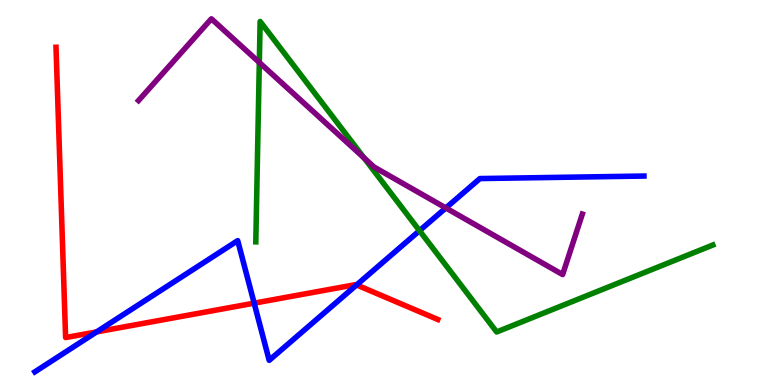[{'lines': ['blue', 'red'], 'intersections': [{'x': 1.25, 'y': 1.38}, {'x': 3.28, 'y': 2.13}, {'x': 4.6, 'y': 2.6}]}, {'lines': ['green', 'red'], 'intersections': []}, {'lines': ['purple', 'red'], 'intersections': []}, {'lines': ['blue', 'green'], 'intersections': [{'x': 5.41, 'y': 4.01}]}, {'lines': ['blue', 'purple'], 'intersections': [{'x': 5.75, 'y': 4.6}]}, {'lines': ['green', 'purple'], 'intersections': [{'x': 3.35, 'y': 8.38}, {'x': 4.7, 'y': 5.9}]}]